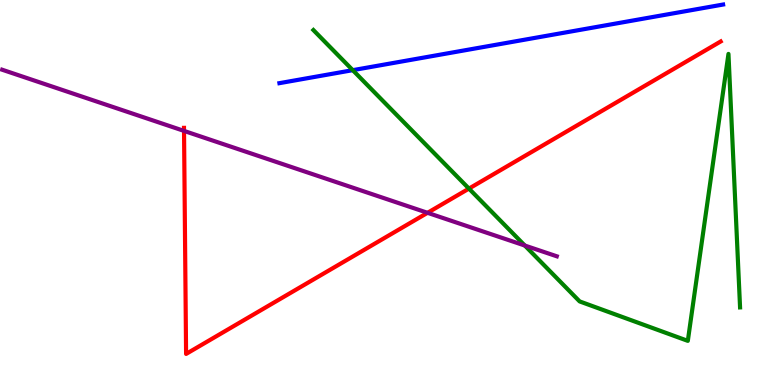[{'lines': ['blue', 'red'], 'intersections': []}, {'lines': ['green', 'red'], 'intersections': [{'x': 6.05, 'y': 5.1}]}, {'lines': ['purple', 'red'], 'intersections': [{'x': 2.37, 'y': 6.6}, {'x': 5.52, 'y': 4.47}]}, {'lines': ['blue', 'green'], 'intersections': [{'x': 4.55, 'y': 8.18}]}, {'lines': ['blue', 'purple'], 'intersections': []}, {'lines': ['green', 'purple'], 'intersections': [{'x': 6.77, 'y': 3.62}]}]